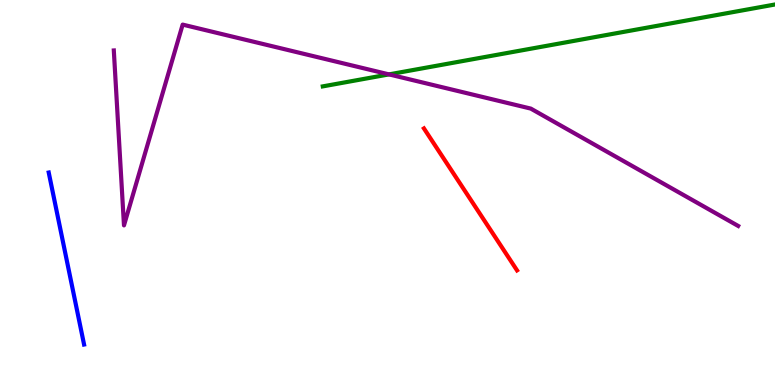[{'lines': ['blue', 'red'], 'intersections': []}, {'lines': ['green', 'red'], 'intersections': []}, {'lines': ['purple', 'red'], 'intersections': []}, {'lines': ['blue', 'green'], 'intersections': []}, {'lines': ['blue', 'purple'], 'intersections': []}, {'lines': ['green', 'purple'], 'intersections': [{'x': 5.02, 'y': 8.07}]}]